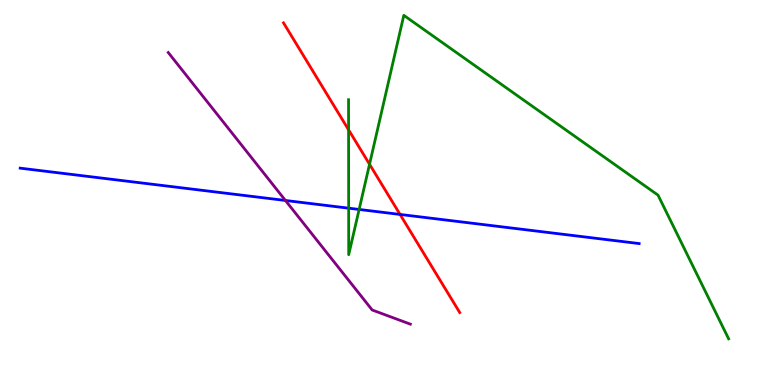[{'lines': ['blue', 'red'], 'intersections': [{'x': 5.16, 'y': 4.43}]}, {'lines': ['green', 'red'], 'intersections': [{'x': 4.5, 'y': 6.63}, {'x': 4.77, 'y': 5.73}]}, {'lines': ['purple', 'red'], 'intersections': []}, {'lines': ['blue', 'green'], 'intersections': [{'x': 4.5, 'y': 4.59}, {'x': 4.63, 'y': 4.56}]}, {'lines': ['blue', 'purple'], 'intersections': [{'x': 3.68, 'y': 4.79}]}, {'lines': ['green', 'purple'], 'intersections': []}]